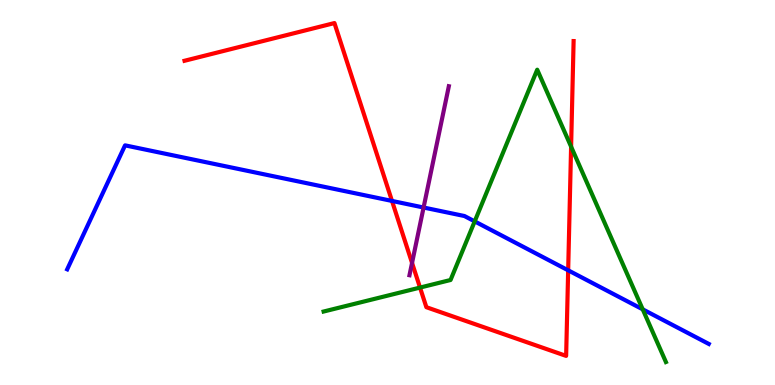[{'lines': ['blue', 'red'], 'intersections': [{'x': 5.06, 'y': 4.78}, {'x': 7.33, 'y': 2.98}]}, {'lines': ['green', 'red'], 'intersections': [{'x': 5.42, 'y': 2.53}, {'x': 7.37, 'y': 6.19}]}, {'lines': ['purple', 'red'], 'intersections': [{'x': 5.32, 'y': 3.17}]}, {'lines': ['blue', 'green'], 'intersections': [{'x': 6.13, 'y': 4.25}, {'x': 8.29, 'y': 1.97}]}, {'lines': ['blue', 'purple'], 'intersections': [{'x': 5.47, 'y': 4.61}]}, {'lines': ['green', 'purple'], 'intersections': []}]